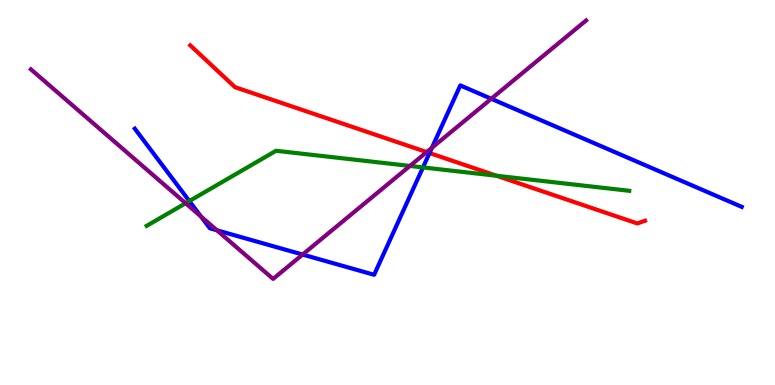[{'lines': ['blue', 'red'], 'intersections': [{'x': 5.54, 'y': 6.02}]}, {'lines': ['green', 'red'], 'intersections': [{'x': 6.41, 'y': 5.43}]}, {'lines': ['purple', 'red'], 'intersections': [{'x': 5.51, 'y': 6.05}]}, {'lines': ['blue', 'green'], 'intersections': [{'x': 2.44, 'y': 4.78}, {'x': 5.46, 'y': 5.65}]}, {'lines': ['blue', 'purple'], 'intersections': [{'x': 2.59, 'y': 4.38}, {'x': 2.8, 'y': 4.02}, {'x': 3.9, 'y': 3.39}, {'x': 5.57, 'y': 6.16}, {'x': 6.34, 'y': 7.43}]}, {'lines': ['green', 'purple'], 'intersections': [{'x': 2.4, 'y': 4.72}, {'x': 5.29, 'y': 5.69}]}]